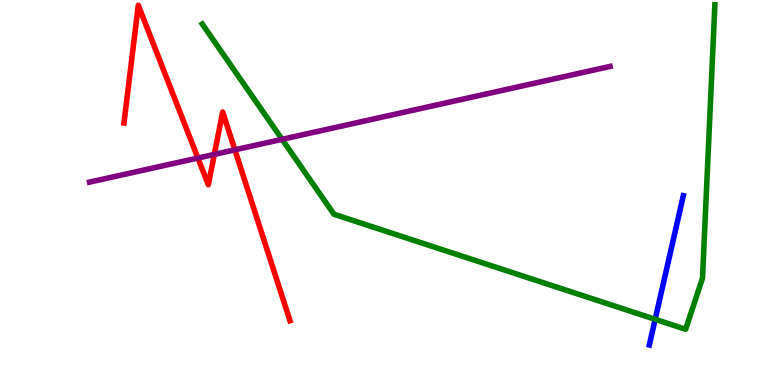[{'lines': ['blue', 'red'], 'intersections': []}, {'lines': ['green', 'red'], 'intersections': []}, {'lines': ['purple', 'red'], 'intersections': [{'x': 2.55, 'y': 5.9}, {'x': 2.77, 'y': 5.99}, {'x': 3.03, 'y': 6.11}]}, {'lines': ['blue', 'green'], 'intersections': [{'x': 8.45, 'y': 1.71}]}, {'lines': ['blue', 'purple'], 'intersections': []}, {'lines': ['green', 'purple'], 'intersections': [{'x': 3.64, 'y': 6.38}]}]